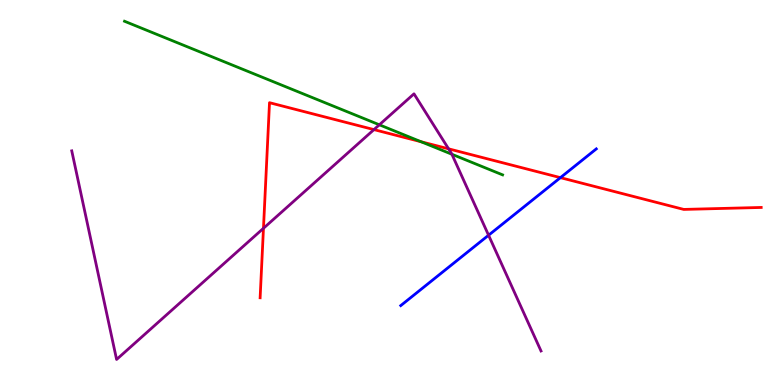[{'lines': ['blue', 'red'], 'intersections': [{'x': 7.23, 'y': 5.39}]}, {'lines': ['green', 'red'], 'intersections': [{'x': 5.43, 'y': 6.32}]}, {'lines': ['purple', 'red'], 'intersections': [{'x': 3.4, 'y': 4.07}, {'x': 4.83, 'y': 6.63}, {'x': 5.79, 'y': 6.13}]}, {'lines': ['blue', 'green'], 'intersections': []}, {'lines': ['blue', 'purple'], 'intersections': [{'x': 6.3, 'y': 3.89}]}, {'lines': ['green', 'purple'], 'intersections': [{'x': 4.89, 'y': 6.76}, {'x': 5.83, 'y': 5.99}]}]